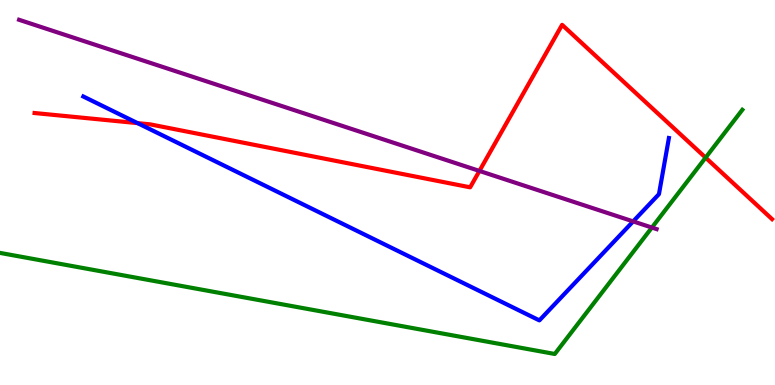[{'lines': ['blue', 'red'], 'intersections': [{'x': 1.77, 'y': 6.8}]}, {'lines': ['green', 'red'], 'intersections': [{'x': 9.1, 'y': 5.91}]}, {'lines': ['purple', 'red'], 'intersections': [{'x': 6.19, 'y': 5.56}]}, {'lines': ['blue', 'green'], 'intersections': []}, {'lines': ['blue', 'purple'], 'intersections': [{'x': 8.17, 'y': 4.25}]}, {'lines': ['green', 'purple'], 'intersections': [{'x': 8.41, 'y': 4.09}]}]